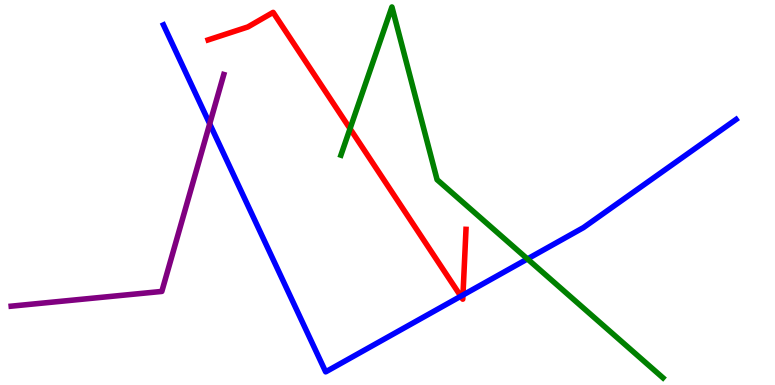[{'lines': ['blue', 'red'], 'intersections': [{'x': 5.95, 'y': 2.31}, {'x': 5.97, 'y': 2.34}]}, {'lines': ['green', 'red'], 'intersections': [{'x': 4.52, 'y': 6.66}]}, {'lines': ['purple', 'red'], 'intersections': []}, {'lines': ['blue', 'green'], 'intersections': [{'x': 6.81, 'y': 3.27}]}, {'lines': ['blue', 'purple'], 'intersections': [{'x': 2.71, 'y': 6.78}]}, {'lines': ['green', 'purple'], 'intersections': []}]